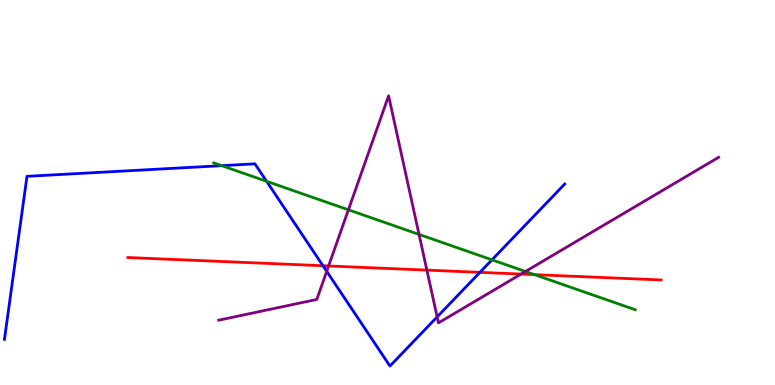[{'lines': ['blue', 'red'], 'intersections': [{'x': 4.17, 'y': 3.1}, {'x': 6.19, 'y': 2.93}]}, {'lines': ['green', 'red'], 'intersections': [{'x': 6.9, 'y': 2.87}]}, {'lines': ['purple', 'red'], 'intersections': [{'x': 4.24, 'y': 3.09}, {'x': 5.51, 'y': 2.98}, {'x': 6.72, 'y': 2.88}]}, {'lines': ['blue', 'green'], 'intersections': [{'x': 2.86, 'y': 5.7}, {'x': 3.44, 'y': 5.29}, {'x': 6.35, 'y': 3.25}]}, {'lines': ['blue', 'purple'], 'intersections': [{'x': 4.22, 'y': 2.95}, {'x': 5.64, 'y': 1.77}]}, {'lines': ['green', 'purple'], 'intersections': [{'x': 4.5, 'y': 4.55}, {'x': 5.41, 'y': 3.91}, {'x': 6.78, 'y': 2.95}]}]